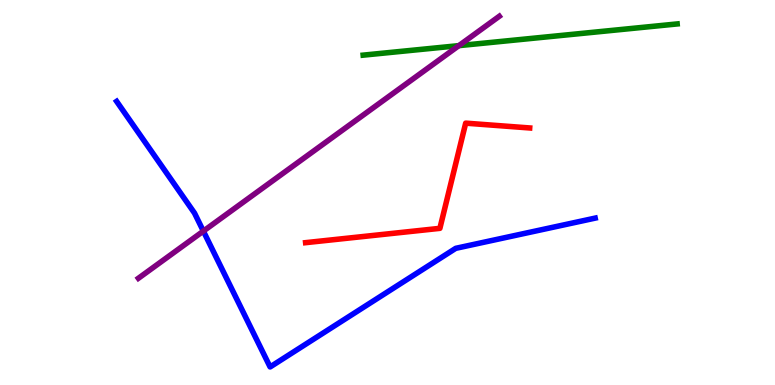[{'lines': ['blue', 'red'], 'intersections': []}, {'lines': ['green', 'red'], 'intersections': []}, {'lines': ['purple', 'red'], 'intersections': []}, {'lines': ['blue', 'green'], 'intersections': []}, {'lines': ['blue', 'purple'], 'intersections': [{'x': 2.62, 'y': 4.0}]}, {'lines': ['green', 'purple'], 'intersections': [{'x': 5.92, 'y': 8.81}]}]